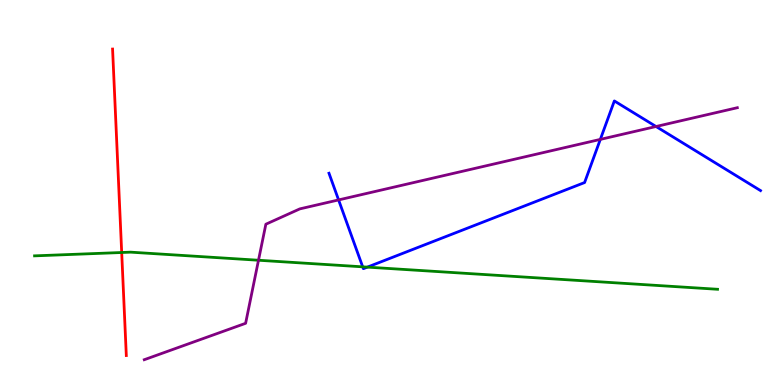[{'lines': ['blue', 'red'], 'intersections': []}, {'lines': ['green', 'red'], 'intersections': [{'x': 1.57, 'y': 3.44}]}, {'lines': ['purple', 'red'], 'intersections': []}, {'lines': ['blue', 'green'], 'intersections': [{'x': 4.68, 'y': 3.07}, {'x': 4.74, 'y': 3.06}]}, {'lines': ['blue', 'purple'], 'intersections': [{'x': 4.37, 'y': 4.81}, {'x': 7.75, 'y': 6.38}, {'x': 8.46, 'y': 6.71}]}, {'lines': ['green', 'purple'], 'intersections': [{'x': 3.34, 'y': 3.24}]}]